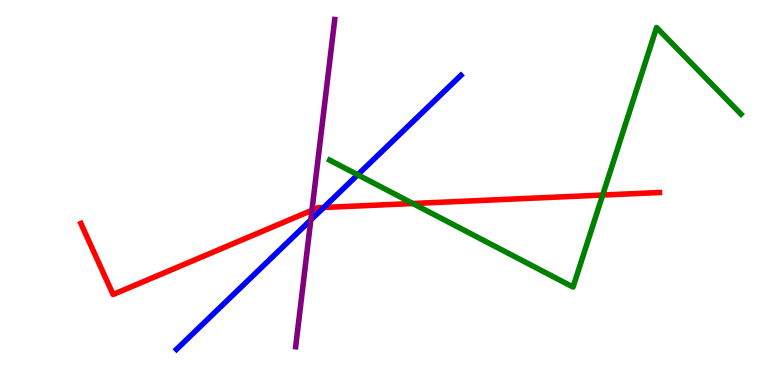[{'lines': ['blue', 'red'], 'intersections': [{'x': 4.18, 'y': 4.61}]}, {'lines': ['green', 'red'], 'intersections': [{'x': 5.33, 'y': 4.71}, {'x': 7.78, 'y': 4.93}]}, {'lines': ['purple', 'red'], 'intersections': [{'x': 4.03, 'y': 4.54}]}, {'lines': ['blue', 'green'], 'intersections': [{'x': 4.62, 'y': 5.46}]}, {'lines': ['blue', 'purple'], 'intersections': [{'x': 4.01, 'y': 4.29}]}, {'lines': ['green', 'purple'], 'intersections': []}]